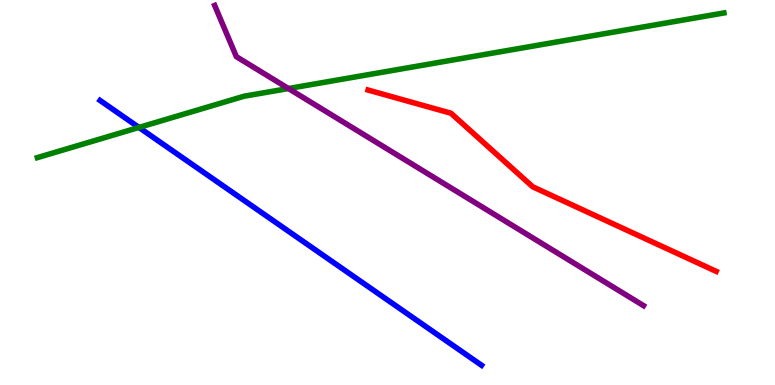[{'lines': ['blue', 'red'], 'intersections': []}, {'lines': ['green', 'red'], 'intersections': []}, {'lines': ['purple', 'red'], 'intersections': []}, {'lines': ['blue', 'green'], 'intersections': [{'x': 1.79, 'y': 6.69}]}, {'lines': ['blue', 'purple'], 'intersections': []}, {'lines': ['green', 'purple'], 'intersections': [{'x': 3.72, 'y': 7.7}]}]